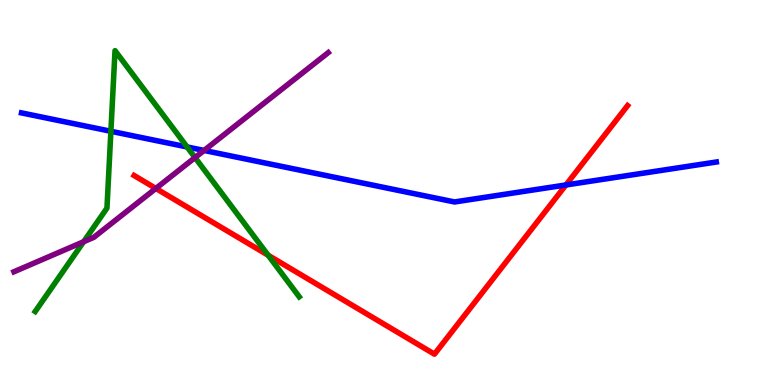[{'lines': ['blue', 'red'], 'intersections': [{'x': 7.3, 'y': 5.2}]}, {'lines': ['green', 'red'], 'intersections': [{'x': 3.46, 'y': 3.37}]}, {'lines': ['purple', 'red'], 'intersections': [{'x': 2.01, 'y': 5.11}]}, {'lines': ['blue', 'green'], 'intersections': [{'x': 1.43, 'y': 6.59}, {'x': 2.41, 'y': 6.18}]}, {'lines': ['blue', 'purple'], 'intersections': [{'x': 2.63, 'y': 6.09}]}, {'lines': ['green', 'purple'], 'intersections': [{'x': 1.08, 'y': 3.72}, {'x': 2.52, 'y': 5.91}]}]